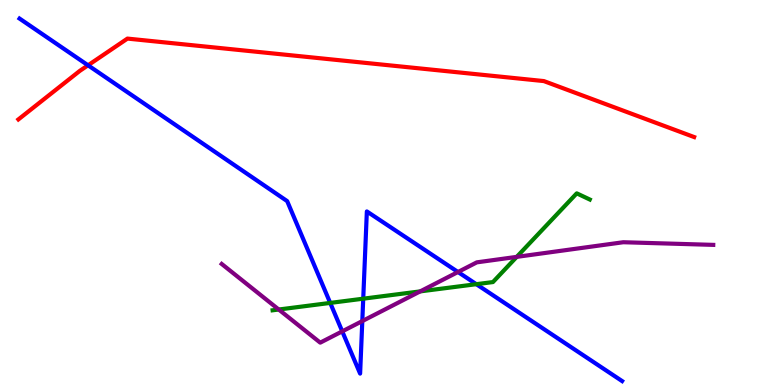[{'lines': ['blue', 'red'], 'intersections': [{'x': 1.14, 'y': 8.3}]}, {'lines': ['green', 'red'], 'intersections': []}, {'lines': ['purple', 'red'], 'intersections': []}, {'lines': ['blue', 'green'], 'intersections': [{'x': 4.26, 'y': 2.13}, {'x': 4.69, 'y': 2.24}, {'x': 6.15, 'y': 2.62}]}, {'lines': ['blue', 'purple'], 'intersections': [{'x': 4.42, 'y': 1.39}, {'x': 4.67, 'y': 1.66}, {'x': 5.91, 'y': 2.93}]}, {'lines': ['green', 'purple'], 'intersections': [{'x': 3.6, 'y': 1.96}, {'x': 5.42, 'y': 2.43}, {'x': 6.67, 'y': 3.33}]}]